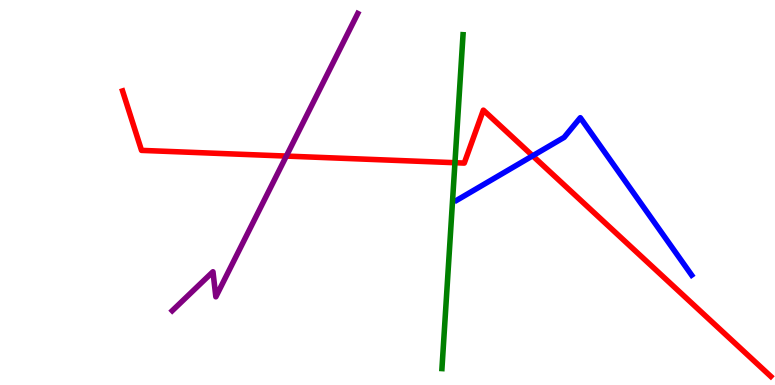[{'lines': ['blue', 'red'], 'intersections': [{'x': 6.87, 'y': 5.95}]}, {'lines': ['green', 'red'], 'intersections': [{'x': 5.87, 'y': 5.77}]}, {'lines': ['purple', 'red'], 'intersections': [{'x': 3.69, 'y': 5.95}]}, {'lines': ['blue', 'green'], 'intersections': []}, {'lines': ['blue', 'purple'], 'intersections': []}, {'lines': ['green', 'purple'], 'intersections': []}]